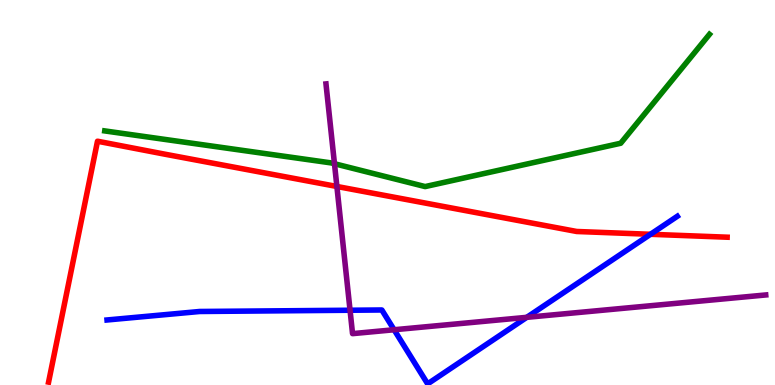[{'lines': ['blue', 'red'], 'intersections': [{'x': 8.39, 'y': 3.91}]}, {'lines': ['green', 'red'], 'intersections': []}, {'lines': ['purple', 'red'], 'intersections': [{'x': 4.35, 'y': 5.16}]}, {'lines': ['blue', 'green'], 'intersections': []}, {'lines': ['blue', 'purple'], 'intersections': [{'x': 4.52, 'y': 1.94}, {'x': 5.09, 'y': 1.44}, {'x': 6.8, 'y': 1.76}]}, {'lines': ['green', 'purple'], 'intersections': [{'x': 4.32, 'y': 5.75}]}]